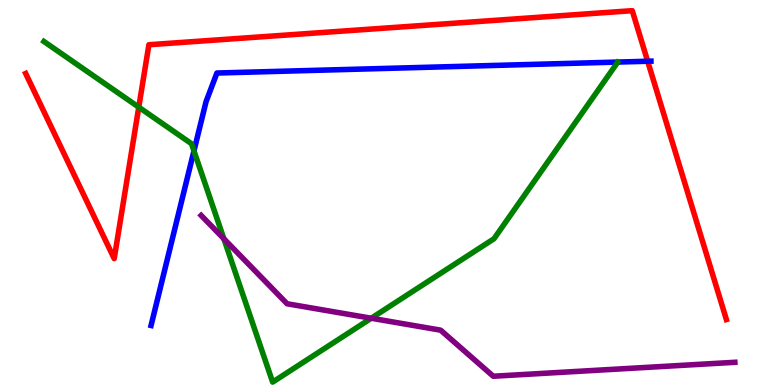[{'lines': ['blue', 'red'], 'intersections': [{'x': 8.36, 'y': 8.41}]}, {'lines': ['green', 'red'], 'intersections': [{'x': 1.79, 'y': 7.22}]}, {'lines': ['purple', 'red'], 'intersections': []}, {'lines': ['blue', 'green'], 'intersections': [{'x': 2.5, 'y': 6.08}]}, {'lines': ['blue', 'purple'], 'intersections': []}, {'lines': ['green', 'purple'], 'intersections': [{'x': 2.89, 'y': 3.8}, {'x': 4.79, 'y': 1.73}]}]